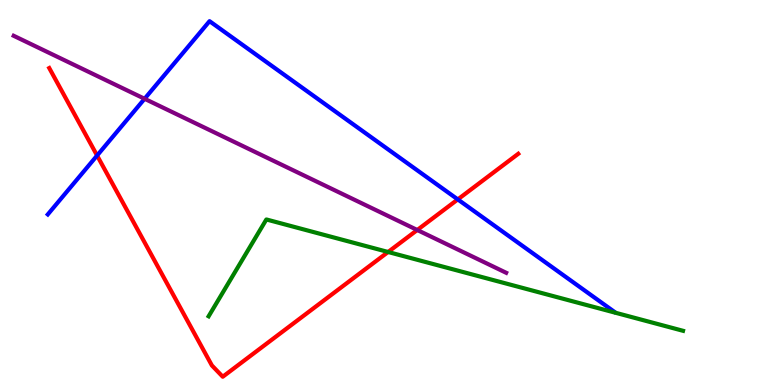[{'lines': ['blue', 'red'], 'intersections': [{'x': 1.25, 'y': 5.96}, {'x': 5.91, 'y': 4.82}]}, {'lines': ['green', 'red'], 'intersections': [{'x': 5.01, 'y': 3.45}]}, {'lines': ['purple', 'red'], 'intersections': [{'x': 5.38, 'y': 4.03}]}, {'lines': ['blue', 'green'], 'intersections': []}, {'lines': ['blue', 'purple'], 'intersections': [{'x': 1.87, 'y': 7.43}]}, {'lines': ['green', 'purple'], 'intersections': []}]